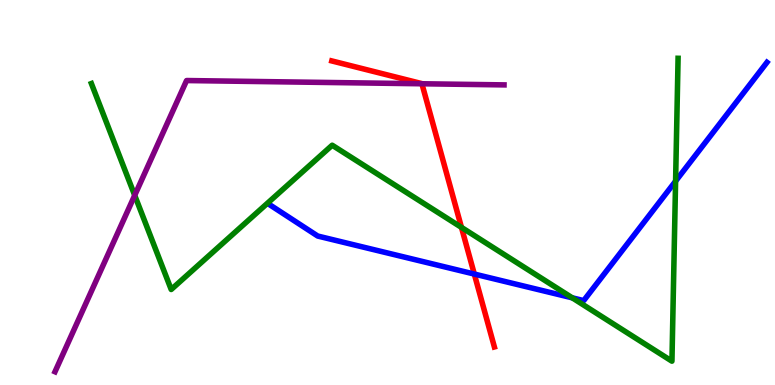[{'lines': ['blue', 'red'], 'intersections': [{'x': 6.12, 'y': 2.88}]}, {'lines': ['green', 'red'], 'intersections': [{'x': 5.95, 'y': 4.09}]}, {'lines': ['purple', 'red'], 'intersections': [{'x': 5.44, 'y': 7.82}]}, {'lines': ['blue', 'green'], 'intersections': [{'x': 7.38, 'y': 2.26}, {'x': 8.72, 'y': 5.29}]}, {'lines': ['blue', 'purple'], 'intersections': []}, {'lines': ['green', 'purple'], 'intersections': [{'x': 1.74, 'y': 4.93}]}]